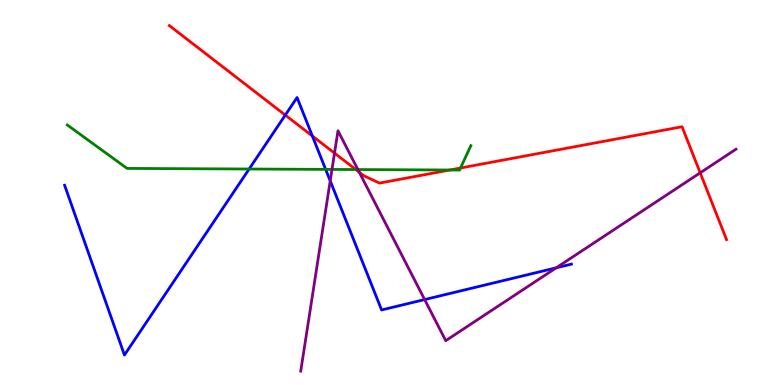[{'lines': ['blue', 'red'], 'intersections': [{'x': 3.68, 'y': 7.01}, {'x': 4.03, 'y': 6.47}]}, {'lines': ['green', 'red'], 'intersections': [{'x': 4.59, 'y': 5.6}, {'x': 5.8, 'y': 5.58}, {'x': 5.94, 'y': 5.64}]}, {'lines': ['purple', 'red'], 'intersections': [{'x': 4.32, 'y': 6.02}, {'x': 4.64, 'y': 5.53}, {'x': 9.03, 'y': 5.51}]}, {'lines': ['blue', 'green'], 'intersections': [{'x': 3.21, 'y': 5.61}, {'x': 4.2, 'y': 5.6}]}, {'lines': ['blue', 'purple'], 'intersections': [{'x': 4.26, 'y': 5.3}, {'x': 5.48, 'y': 2.22}, {'x': 7.18, 'y': 3.04}]}, {'lines': ['green', 'purple'], 'intersections': [{'x': 4.28, 'y': 5.6}, {'x': 4.62, 'y': 5.6}]}]